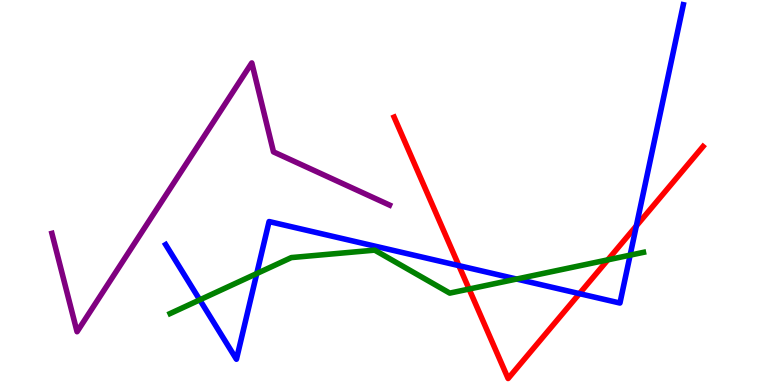[{'lines': ['blue', 'red'], 'intersections': [{'x': 5.92, 'y': 3.1}, {'x': 7.48, 'y': 2.37}, {'x': 8.21, 'y': 4.13}]}, {'lines': ['green', 'red'], 'intersections': [{'x': 6.05, 'y': 2.49}, {'x': 7.84, 'y': 3.25}]}, {'lines': ['purple', 'red'], 'intersections': []}, {'lines': ['blue', 'green'], 'intersections': [{'x': 2.58, 'y': 2.21}, {'x': 3.31, 'y': 2.89}, {'x': 6.67, 'y': 2.75}, {'x': 8.13, 'y': 3.37}]}, {'lines': ['blue', 'purple'], 'intersections': []}, {'lines': ['green', 'purple'], 'intersections': []}]